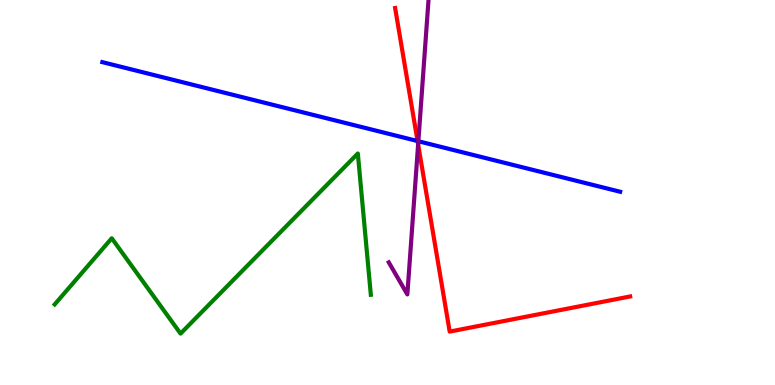[{'lines': ['blue', 'red'], 'intersections': [{'x': 5.39, 'y': 6.34}]}, {'lines': ['green', 'red'], 'intersections': []}, {'lines': ['purple', 'red'], 'intersections': [{'x': 5.4, 'y': 6.25}]}, {'lines': ['blue', 'green'], 'intersections': []}, {'lines': ['blue', 'purple'], 'intersections': [{'x': 5.4, 'y': 6.33}]}, {'lines': ['green', 'purple'], 'intersections': []}]